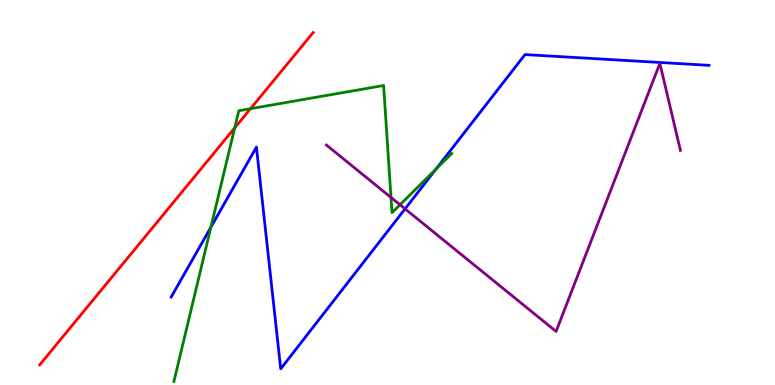[{'lines': ['blue', 'red'], 'intersections': []}, {'lines': ['green', 'red'], 'intersections': [{'x': 3.03, 'y': 6.68}, {'x': 3.23, 'y': 7.18}]}, {'lines': ['purple', 'red'], 'intersections': []}, {'lines': ['blue', 'green'], 'intersections': [{'x': 2.72, 'y': 4.1}, {'x': 5.63, 'y': 5.61}]}, {'lines': ['blue', 'purple'], 'intersections': [{'x': 5.23, 'y': 4.57}]}, {'lines': ['green', 'purple'], 'intersections': [{'x': 5.05, 'y': 4.87}, {'x': 5.16, 'y': 4.68}]}]